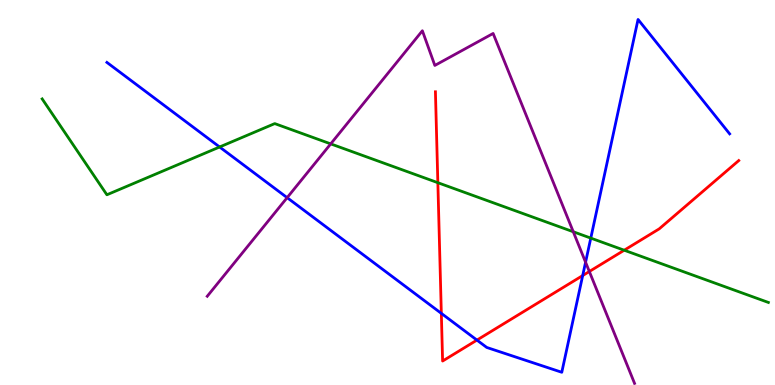[{'lines': ['blue', 'red'], 'intersections': [{'x': 5.69, 'y': 1.86}, {'x': 6.15, 'y': 1.17}, {'x': 7.52, 'y': 2.84}]}, {'lines': ['green', 'red'], 'intersections': [{'x': 5.65, 'y': 5.25}, {'x': 8.05, 'y': 3.5}]}, {'lines': ['purple', 'red'], 'intersections': [{'x': 7.6, 'y': 2.95}]}, {'lines': ['blue', 'green'], 'intersections': [{'x': 2.83, 'y': 6.18}, {'x': 7.62, 'y': 3.82}]}, {'lines': ['blue', 'purple'], 'intersections': [{'x': 3.71, 'y': 4.87}, {'x': 7.56, 'y': 3.19}]}, {'lines': ['green', 'purple'], 'intersections': [{'x': 4.27, 'y': 6.26}, {'x': 7.4, 'y': 3.98}]}]